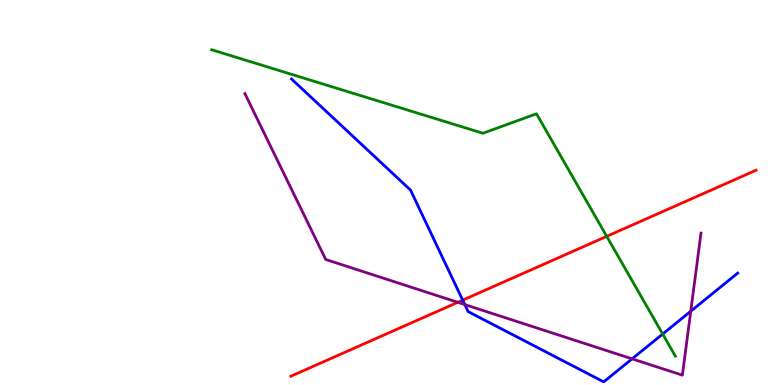[{'lines': ['blue', 'red'], 'intersections': [{'x': 5.97, 'y': 2.2}]}, {'lines': ['green', 'red'], 'intersections': [{'x': 7.83, 'y': 3.86}]}, {'lines': ['purple', 'red'], 'intersections': [{'x': 5.91, 'y': 2.15}]}, {'lines': ['blue', 'green'], 'intersections': [{'x': 8.55, 'y': 1.32}]}, {'lines': ['blue', 'purple'], 'intersections': [{'x': 6.0, 'y': 2.09}, {'x': 8.16, 'y': 0.679}, {'x': 8.91, 'y': 1.92}]}, {'lines': ['green', 'purple'], 'intersections': []}]